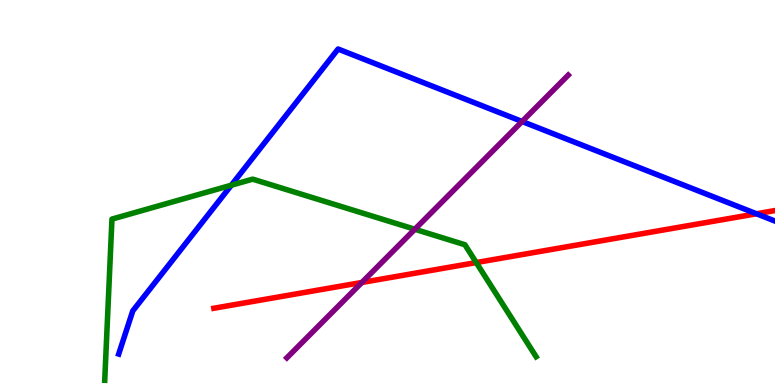[{'lines': ['blue', 'red'], 'intersections': [{'x': 9.76, 'y': 4.45}]}, {'lines': ['green', 'red'], 'intersections': [{'x': 6.15, 'y': 3.18}]}, {'lines': ['purple', 'red'], 'intersections': [{'x': 4.67, 'y': 2.66}]}, {'lines': ['blue', 'green'], 'intersections': [{'x': 2.98, 'y': 5.19}]}, {'lines': ['blue', 'purple'], 'intersections': [{'x': 6.74, 'y': 6.84}]}, {'lines': ['green', 'purple'], 'intersections': [{'x': 5.35, 'y': 4.05}]}]